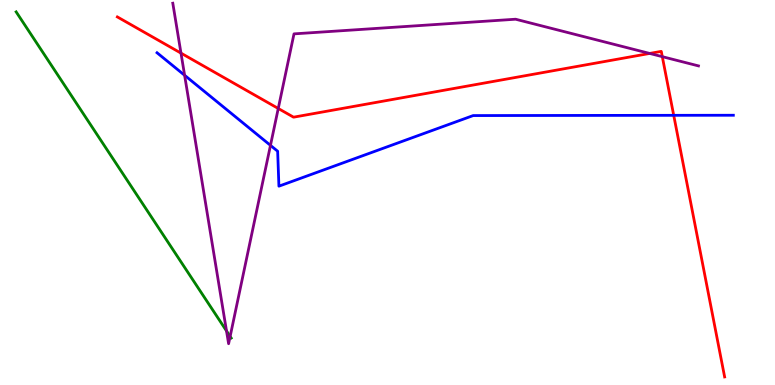[{'lines': ['blue', 'red'], 'intersections': [{'x': 8.69, 'y': 7.0}]}, {'lines': ['green', 'red'], 'intersections': []}, {'lines': ['purple', 'red'], 'intersections': [{'x': 2.34, 'y': 8.62}, {'x': 3.59, 'y': 7.18}, {'x': 8.38, 'y': 8.61}, {'x': 8.55, 'y': 8.53}]}, {'lines': ['blue', 'green'], 'intersections': []}, {'lines': ['blue', 'purple'], 'intersections': [{'x': 2.38, 'y': 8.04}, {'x': 3.49, 'y': 6.22}]}, {'lines': ['green', 'purple'], 'intersections': [{'x': 2.92, 'y': 1.41}, {'x': 2.97, 'y': 1.26}]}]